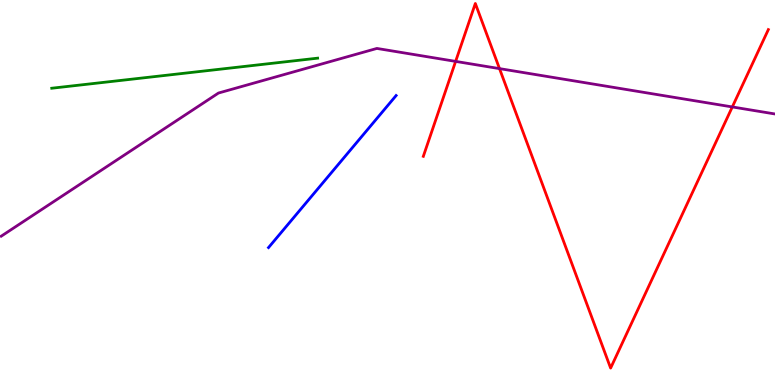[{'lines': ['blue', 'red'], 'intersections': []}, {'lines': ['green', 'red'], 'intersections': []}, {'lines': ['purple', 'red'], 'intersections': [{'x': 5.88, 'y': 8.41}, {'x': 6.45, 'y': 8.22}, {'x': 9.45, 'y': 7.22}]}, {'lines': ['blue', 'green'], 'intersections': []}, {'lines': ['blue', 'purple'], 'intersections': []}, {'lines': ['green', 'purple'], 'intersections': []}]